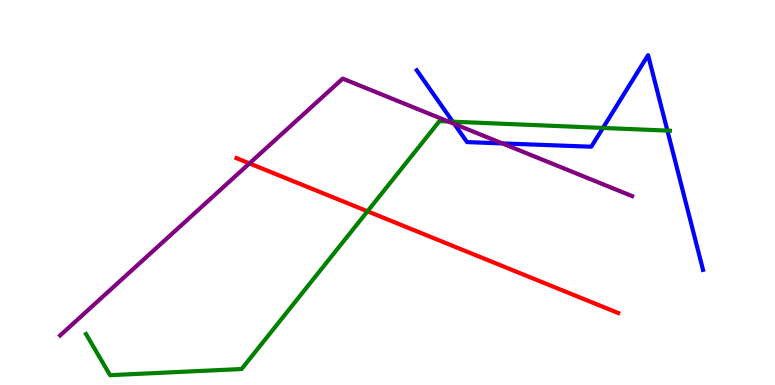[{'lines': ['blue', 'red'], 'intersections': []}, {'lines': ['green', 'red'], 'intersections': [{'x': 4.74, 'y': 4.51}]}, {'lines': ['purple', 'red'], 'intersections': [{'x': 3.22, 'y': 5.76}]}, {'lines': ['blue', 'green'], 'intersections': [{'x': 5.84, 'y': 6.84}, {'x': 7.78, 'y': 6.68}, {'x': 8.61, 'y': 6.61}]}, {'lines': ['blue', 'purple'], 'intersections': [{'x': 5.86, 'y': 6.78}, {'x': 6.48, 'y': 6.28}]}, {'lines': ['green', 'purple'], 'intersections': [{'x': 5.78, 'y': 6.84}]}]